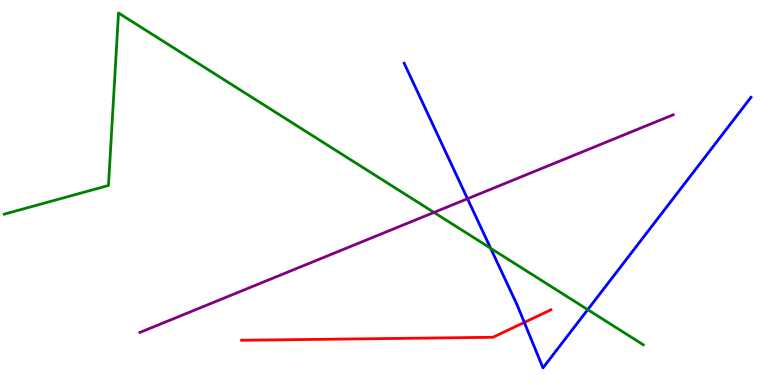[{'lines': ['blue', 'red'], 'intersections': [{'x': 6.77, 'y': 1.63}]}, {'lines': ['green', 'red'], 'intersections': []}, {'lines': ['purple', 'red'], 'intersections': []}, {'lines': ['blue', 'green'], 'intersections': [{'x': 6.33, 'y': 3.55}, {'x': 7.58, 'y': 1.96}]}, {'lines': ['blue', 'purple'], 'intersections': [{'x': 6.03, 'y': 4.84}]}, {'lines': ['green', 'purple'], 'intersections': [{'x': 5.6, 'y': 4.48}]}]